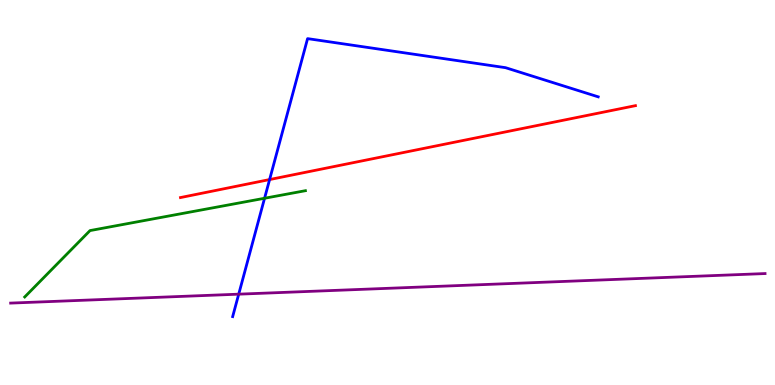[{'lines': ['blue', 'red'], 'intersections': [{'x': 3.48, 'y': 5.34}]}, {'lines': ['green', 'red'], 'intersections': []}, {'lines': ['purple', 'red'], 'intersections': []}, {'lines': ['blue', 'green'], 'intersections': [{'x': 3.41, 'y': 4.85}]}, {'lines': ['blue', 'purple'], 'intersections': [{'x': 3.08, 'y': 2.36}]}, {'lines': ['green', 'purple'], 'intersections': []}]